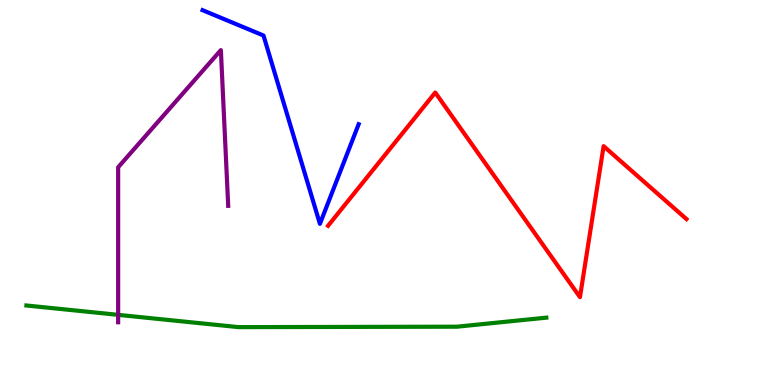[{'lines': ['blue', 'red'], 'intersections': []}, {'lines': ['green', 'red'], 'intersections': []}, {'lines': ['purple', 'red'], 'intersections': []}, {'lines': ['blue', 'green'], 'intersections': []}, {'lines': ['blue', 'purple'], 'intersections': []}, {'lines': ['green', 'purple'], 'intersections': [{'x': 1.52, 'y': 1.82}]}]